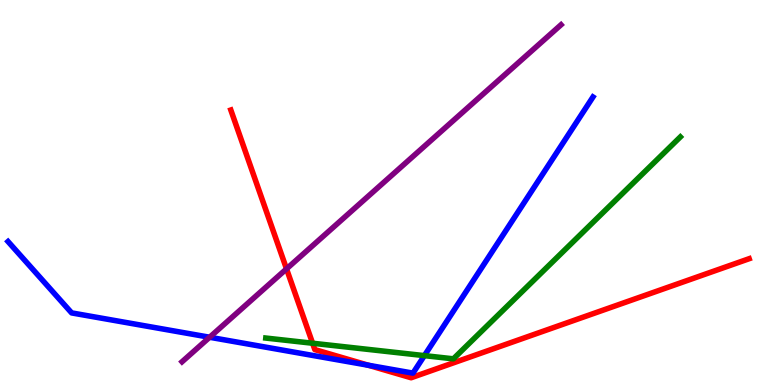[{'lines': ['blue', 'red'], 'intersections': [{'x': 4.75, 'y': 0.512}]}, {'lines': ['green', 'red'], 'intersections': [{'x': 4.03, 'y': 1.08}]}, {'lines': ['purple', 'red'], 'intersections': [{'x': 3.7, 'y': 3.02}]}, {'lines': ['blue', 'green'], 'intersections': [{'x': 5.48, 'y': 0.763}]}, {'lines': ['blue', 'purple'], 'intersections': [{'x': 2.7, 'y': 1.24}]}, {'lines': ['green', 'purple'], 'intersections': []}]